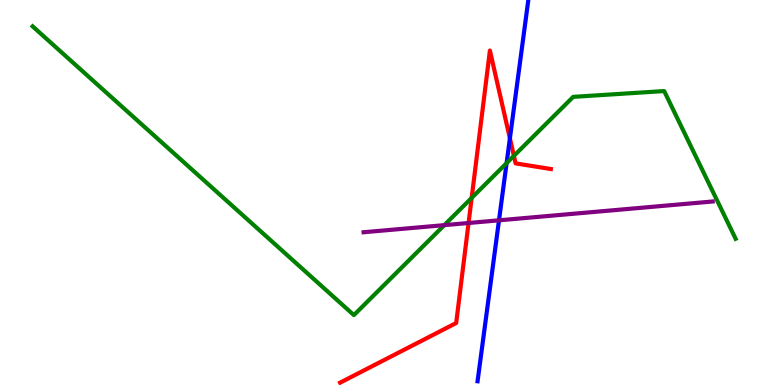[{'lines': ['blue', 'red'], 'intersections': [{'x': 6.58, 'y': 6.41}]}, {'lines': ['green', 'red'], 'intersections': [{'x': 6.09, 'y': 4.86}, {'x': 6.63, 'y': 5.95}]}, {'lines': ['purple', 'red'], 'intersections': [{'x': 6.05, 'y': 4.21}]}, {'lines': ['blue', 'green'], 'intersections': [{'x': 6.54, 'y': 5.76}]}, {'lines': ['blue', 'purple'], 'intersections': [{'x': 6.44, 'y': 4.28}]}, {'lines': ['green', 'purple'], 'intersections': [{'x': 5.73, 'y': 4.15}]}]